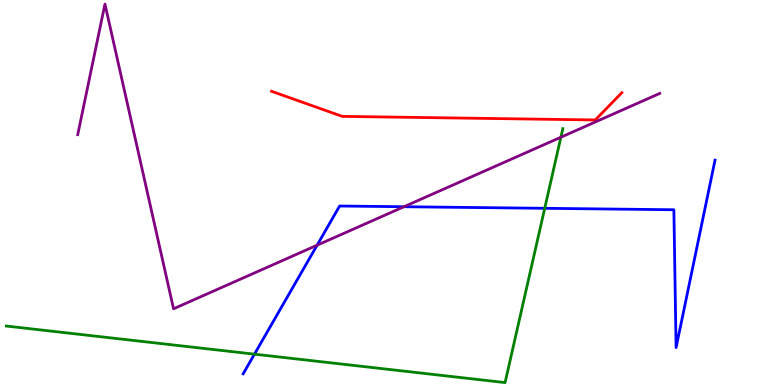[{'lines': ['blue', 'red'], 'intersections': []}, {'lines': ['green', 'red'], 'intersections': []}, {'lines': ['purple', 'red'], 'intersections': []}, {'lines': ['blue', 'green'], 'intersections': [{'x': 3.28, 'y': 0.801}, {'x': 7.03, 'y': 4.59}]}, {'lines': ['blue', 'purple'], 'intersections': [{'x': 4.09, 'y': 3.63}, {'x': 5.21, 'y': 4.63}]}, {'lines': ['green', 'purple'], 'intersections': [{'x': 7.24, 'y': 6.44}]}]